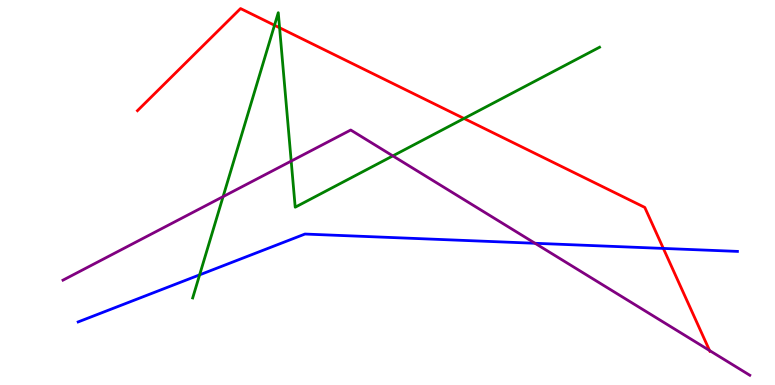[{'lines': ['blue', 'red'], 'intersections': [{'x': 8.56, 'y': 3.55}]}, {'lines': ['green', 'red'], 'intersections': [{'x': 3.54, 'y': 9.34}, {'x': 3.61, 'y': 9.28}, {'x': 5.99, 'y': 6.92}]}, {'lines': ['purple', 'red'], 'intersections': [{'x': 9.16, 'y': 0.895}]}, {'lines': ['blue', 'green'], 'intersections': [{'x': 2.58, 'y': 2.86}]}, {'lines': ['blue', 'purple'], 'intersections': [{'x': 6.9, 'y': 3.68}]}, {'lines': ['green', 'purple'], 'intersections': [{'x': 2.88, 'y': 4.89}, {'x': 3.76, 'y': 5.82}, {'x': 5.07, 'y': 5.95}]}]